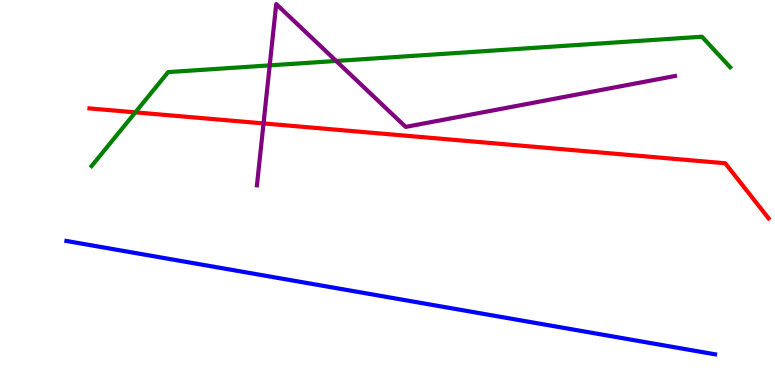[{'lines': ['blue', 'red'], 'intersections': []}, {'lines': ['green', 'red'], 'intersections': [{'x': 1.75, 'y': 7.08}]}, {'lines': ['purple', 'red'], 'intersections': [{'x': 3.4, 'y': 6.79}]}, {'lines': ['blue', 'green'], 'intersections': []}, {'lines': ['blue', 'purple'], 'intersections': []}, {'lines': ['green', 'purple'], 'intersections': [{'x': 3.48, 'y': 8.3}, {'x': 4.34, 'y': 8.42}]}]